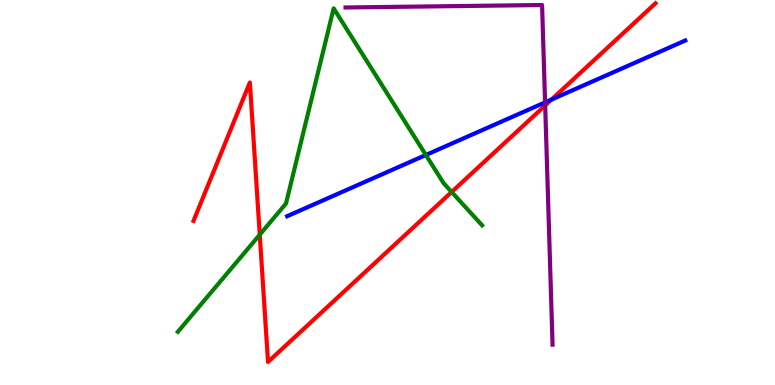[{'lines': ['blue', 'red'], 'intersections': [{'x': 7.12, 'y': 7.41}]}, {'lines': ['green', 'red'], 'intersections': [{'x': 3.35, 'y': 3.9}, {'x': 5.83, 'y': 5.01}]}, {'lines': ['purple', 'red'], 'intersections': [{'x': 7.03, 'y': 7.26}]}, {'lines': ['blue', 'green'], 'intersections': [{'x': 5.5, 'y': 5.97}]}, {'lines': ['blue', 'purple'], 'intersections': [{'x': 7.03, 'y': 7.34}]}, {'lines': ['green', 'purple'], 'intersections': []}]